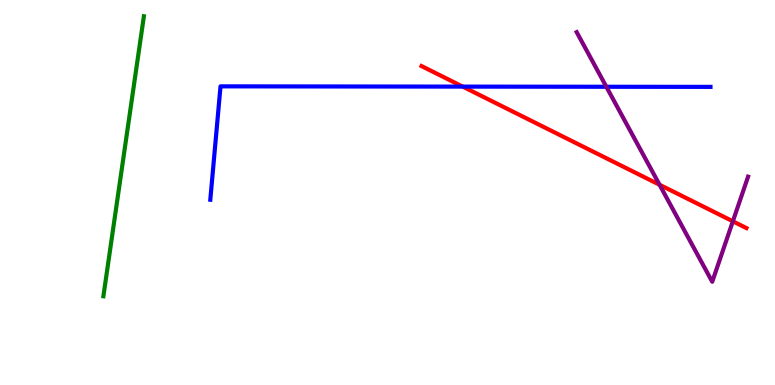[{'lines': ['blue', 'red'], 'intersections': [{'x': 5.97, 'y': 7.75}]}, {'lines': ['green', 'red'], 'intersections': []}, {'lines': ['purple', 'red'], 'intersections': [{'x': 8.51, 'y': 5.2}, {'x': 9.46, 'y': 4.25}]}, {'lines': ['blue', 'green'], 'intersections': []}, {'lines': ['blue', 'purple'], 'intersections': [{'x': 7.82, 'y': 7.75}]}, {'lines': ['green', 'purple'], 'intersections': []}]